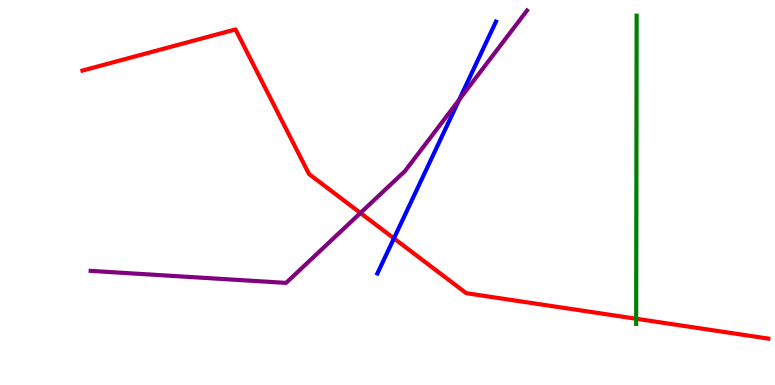[{'lines': ['blue', 'red'], 'intersections': [{'x': 5.08, 'y': 3.81}]}, {'lines': ['green', 'red'], 'intersections': [{'x': 8.21, 'y': 1.72}]}, {'lines': ['purple', 'red'], 'intersections': [{'x': 4.65, 'y': 4.47}]}, {'lines': ['blue', 'green'], 'intersections': []}, {'lines': ['blue', 'purple'], 'intersections': [{'x': 5.92, 'y': 7.41}]}, {'lines': ['green', 'purple'], 'intersections': []}]